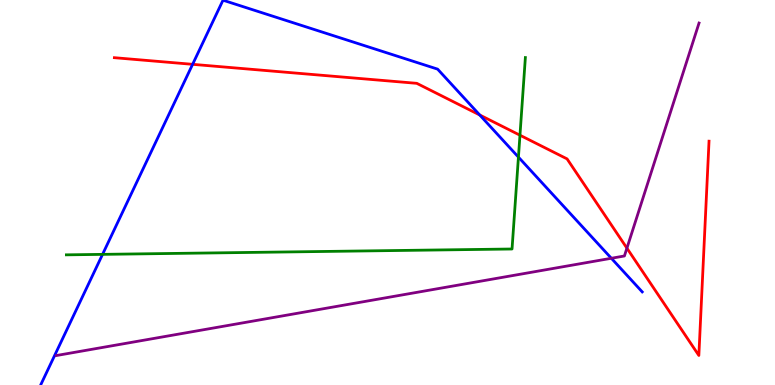[{'lines': ['blue', 'red'], 'intersections': [{'x': 2.49, 'y': 8.33}, {'x': 6.19, 'y': 7.01}]}, {'lines': ['green', 'red'], 'intersections': [{'x': 6.71, 'y': 6.49}]}, {'lines': ['purple', 'red'], 'intersections': [{'x': 8.09, 'y': 3.55}]}, {'lines': ['blue', 'green'], 'intersections': [{'x': 1.32, 'y': 3.39}, {'x': 6.69, 'y': 5.92}]}, {'lines': ['blue', 'purple'], 'intersections': [{'x': 7.89, 'y': 3.29}]}, {'lines': ['green', 'purple'], 'intersections': []}]